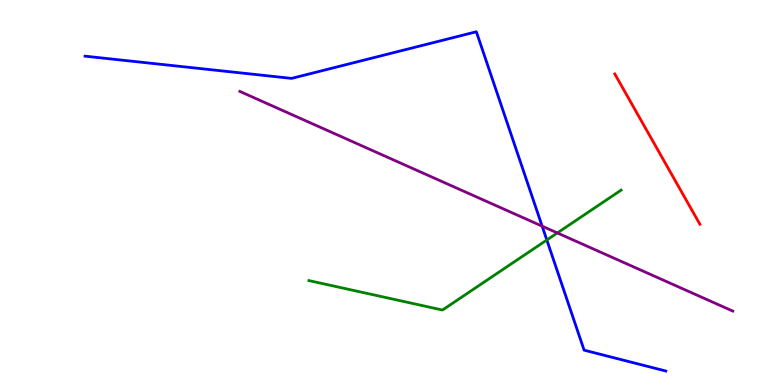[{'lines': ['blue', 'red'], 'intersections': []}, {'lines': ['green', 'red'], 'intersections': []}, {'lines': ['purple', 'red'], 'intersections': []}, {'lines': ['blue', 'green'], 'intersections': [{'x': 7.06, 'y': 3.77}]}, {'lines': ['blue', 'purple'], 'intersections': [{'x': 7.0, 'y': 4.13}]}, {'lines': ['green', 'purple'], 'intersections': [{'x': 7.19, 'y': 3.95}]}]